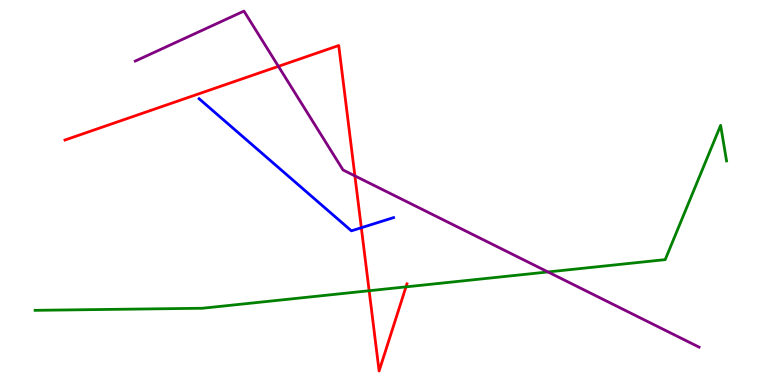[{'lines': ['blue', 'red'], 'intersections': [{'x': 4.66, 'y': 4.09}]}, {'lines': ['green', 'red'], 'intersections': [{'x': 4.76, 'y': 2.45}, {'x': 5.24, 'y': 2.55}]}, {'lines': ['purple', 'red'], 'intersections': [{'x': 3.59, 'y': 8.28}, {'x': 4.58, 'y': 5.43}]}, {'lines': ['blue', 'green'], 'intersections': []}, {'lines': ['blue', 'purple'], 'intersections': []}, {'lines': ['green', 'purple'], 'intersections': [{'x': 7.07, 'y': 2.94}]}]